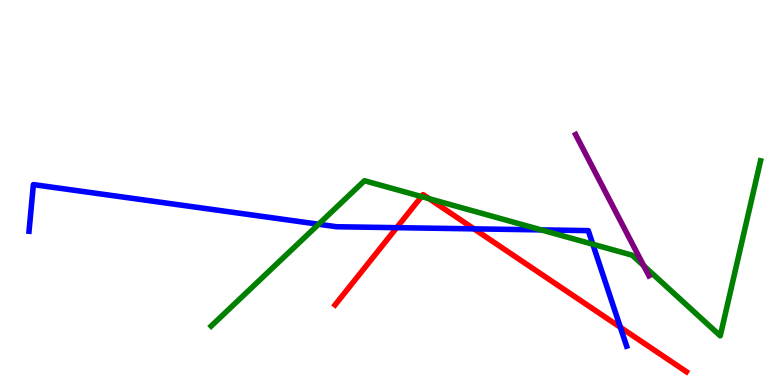[{'lines': ['blue', 'red'], 'intersections': [{'x': 5.12, 'y': 4.09}, {'x': 6.12, 'y': 4.06}, {'x': 8.0, 'y': 1.5}]}, {'lines': ['green', 'red'], 'intersections': [{'x': 5.44, 'y': 4.89}, {'x': 5.54, 'y': 4.84}]}, {'lines': ['purple', 'red'], 'intersections': []}, {'lines': ['blue', 'green'], 'intersections': [{'x': 4.11, 'y': 4.18}, {'x': 6.98, 'y': 4.03}, {'x': 7.65, 'y': 3.66}]}, {'lines': ['blue', 'purple'], 'intersections': []}, {'lines': ['green', 'purple'], 'intersections': [{'x': 8.31, 'y': 3.1}]}]